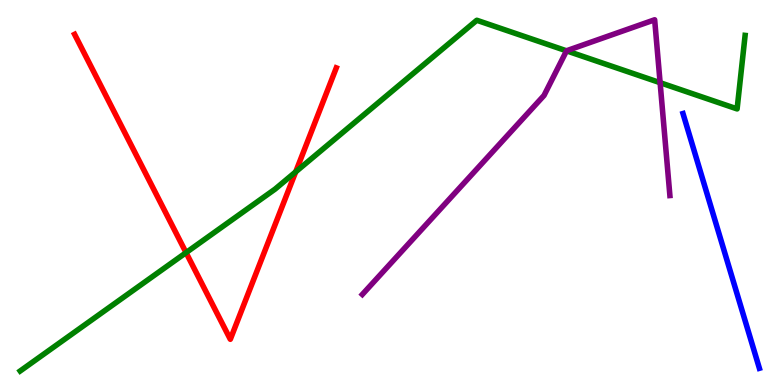[{'lines': ['blue', 'red'], 'intersections': []}, {'lines': ['green', 'red'], 'intersections': [{'x': 2.4, 'y': 3.44}, {'x': 3.82, 'y': 5.54}]}, {'lines': ['purple', 'red'], 'intersections': []}, {'lines': ['blue', 'green'], 'intersections': []}, {'lines': ['blue', 'purple'], 'intersections': []}, {'lines': ['green', 'purple'], 'intersections': [{'x': 7.31, 'y': 8.68}, {'x': 8.52, 'y': 7.85}]}]